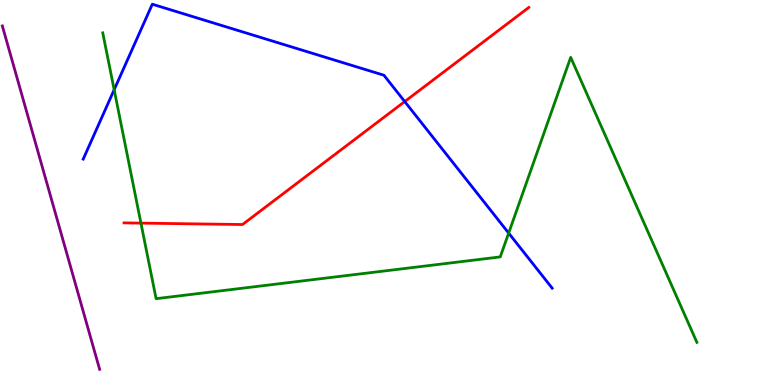[{'lines': ['blue', 'red'], 'intersections': [{'x': 5.22, 'y': 7.36}]}, {'lines': ['green', 'red'], 'intersections': [{'x': 1.82, 'y': 4.2}]}, {'lines': ['purple', 'red'], 'intersections': []}, {'lines': ['blue', 'green'], 'intersections': [{'x': 1.47, 'y': 7.67}, {'x': 6.56, 'y': 3.95}]}, {'lines': ['blue', 'purple'], 'intersections': []}, {'lines': ['green', 'purple'], 'intersections': []}]